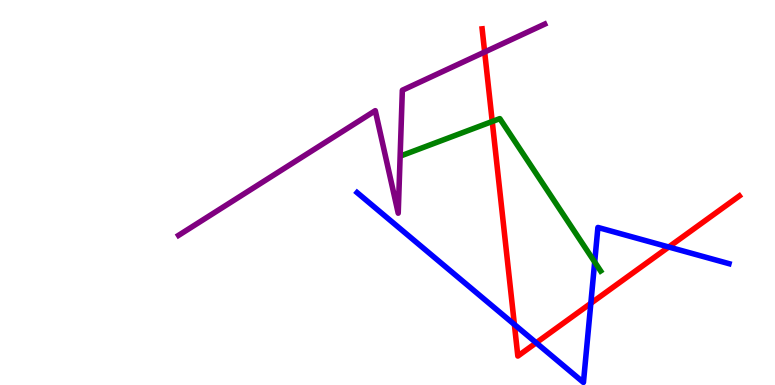[{'lines': ['blue', 'red'], 'intersections': [{'x': 6.64, 'y': 1.57}, {'x': 6.92, 'y': 1.1}, {'x': 7.62, 'y': 2.12}, {'x': 8.63, 'y': 3.58}]}, {'lines': ['green', 'red'], 'intersections': [{'x': 6.35, 'y': 6.84}]}, {'lines': ['purple', 'red'], 'intersections': [{'x': 6.25, 'y': 8.65}]}, {'lines': ['blue', 'green'], 'intersections': [{'x': 7.67, 'y': 3.19}]}, {'lines': ['blue', 'purple'], 'intersections': []}, {'lines': ['green', 'purple'], 'intersections': []}]